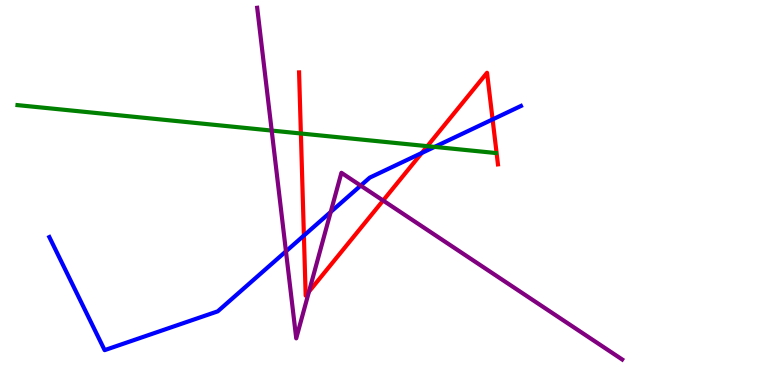[{'lines': ['blue', 'red'], 'intersections': [{'x': 3.92, 'y': 3.88}, {'x': 5.44, 'y': 6.03}, {'x': 6.36, 'y': 6.9}]}, {'lines': ['green', 'red'], 'intersections': [{'x': 3.88, 'y': 6.53}, {'x': 5.51, 'y': 6.2}]}, {'lines': ['purple', 'red'], 'intersections': [{'x': 3.99, 'y': 2.42}, {'x': 4.94, 'y': 4.79}]}, {'lines': ['blue', 'green'], 'intersections': [{'x': 5.61, 'y': 6.18}]}, {'lines': ['blue', 'purple'], 'intersections': [{'x': 3.69, 'y': 3.47}, {'x': 4.27, 'y': 4.49}, {'x': 4.65, 'y': 5.18}]}, {'lines': ['green', 'purple'], 'intersections': [{'x': 3.51, 'y': 6.61}]}]